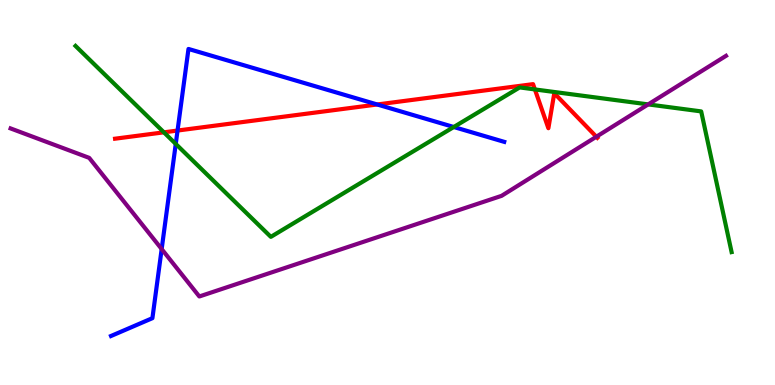[{'lines': ['blue', 'red'], 'intersections': [{'x': 2.29, 'y': 6.61}, {'x': 4.87, 'y': 7.29}]}, {'lines': ['green', 'red'], 'intersections': [{'x': 2.11, 'y': 6.56}, {'x': 6.9, 'y': 7.68}]}, {'lines': ['purple', 'red'], 'intersections': [{'x': 7.69, 'y': 6.45}]}, {'lines': ['blue', 'green'], 'intersections': [{'x': 2.27, 'y': 6.26}, {'x': 5.86, 'y': 6.7}]}, {'lines': ['blue', 'purple'], 'intersections': [{'x': 2.09, 'y': 3.53}]}, {'lines': ['green', 'purple'], 'intersections': [{'x': 8.36, 'y': 7.29}]}]